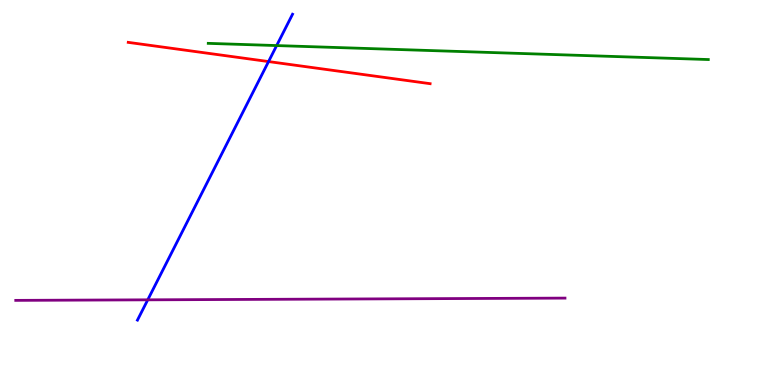[{'lines': ['blue', 'red'], 'intersections': [{'x': 3.47, 'y': 8.4}]}, {'lines': ['green', 'red'], 'intersections': []}, {'lines': ['purple', 'red'], 'intersections': []}, {'lines': ['blue', 'green'], 'intersections': [{'x': 3.57, 'y': 8.82}]}, {'lines': ['blue', 'purple'], 'intersections': [{'x': 1.91, 'y': 2.21}]}, {'lines': ['green', 'purple'], 'intersections': []}]